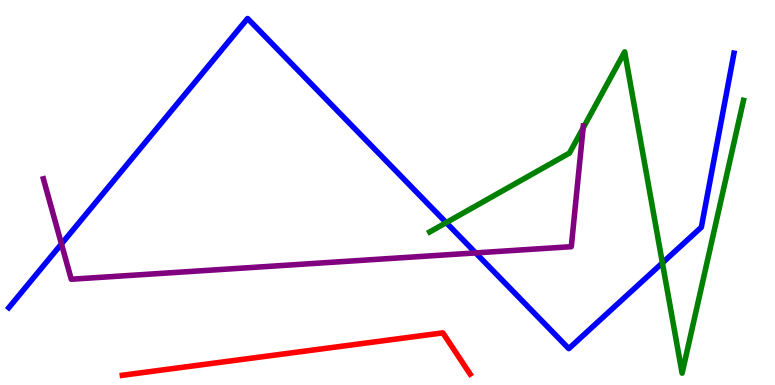[{'lines': ['blue', 'red'], 'intersections': []}, {'lines': ['green', 'red'], 'intersections': []}, {'lines': ['purple', 'red'], 'intersections': []}, {'lines': ['blue', 'green'], 'intersections': [{'x': 5.76, 'y': 4.22}, {'x': 8.55, 'y': 3.17}]}, {'lines': ['blue', 'purple'], 'intersections': [{'x': 0.793, 'y': 3.66}, {'x': 6.14, 'y': 3.43}]}, {'lines': ['green', 'purple'], 'intersections': [{'x': 7.52, 'y': 6.67}]}]